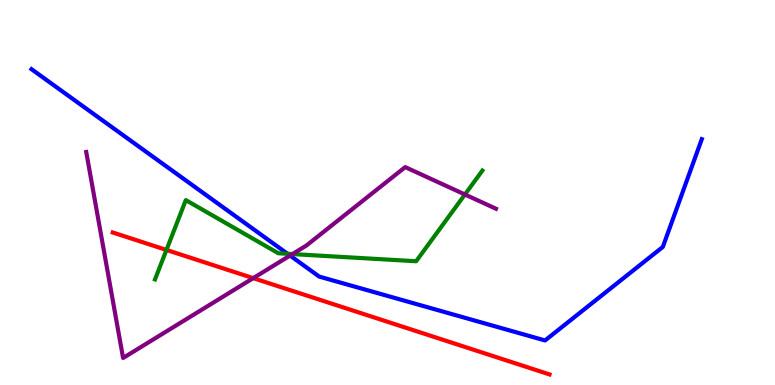[{'lines': ['blue', 'red'], 'intersections': []}, {'lines': ['green', 'red'], 'intersections': [{'x': 2.15, 'y': 3.51}]}, {'lines': ['purple', 'red'], 'intersections': [{'x': 3.27, 'y': 2.78}]}, {'lines': ['blue', 'green'], 'intersections': [{'x': 3.71, 'y': 3.41}]}, {'lines': ['blue', 'purple'], 'intersections': [{'x': 3.74, 'y': 3.36}]}, {'lines': ['green', 'purple'], 'intersections': [{'x': 3.77, 'y': 3.4}, {'x': 6.0, 'y': 4.95}]}]